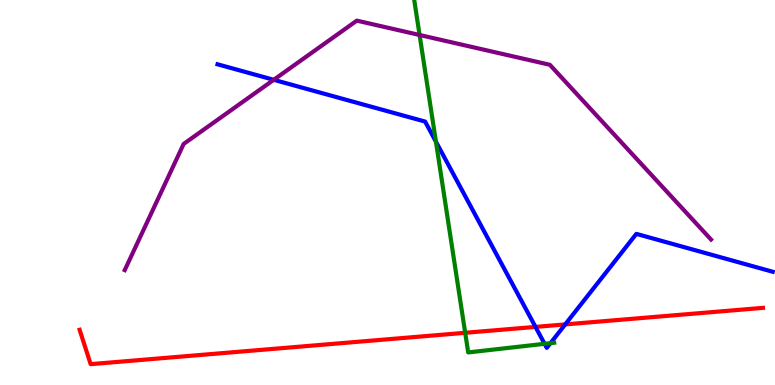[{'lines': ['blue', 'red'], 'intersections': [{'x': 6.91, 'y': 1.51}, {'x': 7.29, 'y': 1.57}]}, {'lines': ['green', 'red'], 'intersections': [{'x': 6.0, 'y': 1.36}]}, {'lines': ['purple', 'red'], 'intersections': []}, {'lines': ['blue', 'green'], 'intersections': [{'x': 5.62, 'y': 6.32}, {'x': 7.03, 'y': 1.07}, {'x': 7.1, 'y': 1.09}]}, {'lines': ['blue', 'purple'], 'intersections': [{'x': 3.53, 'y': 7.93}]}, {'lines': ['green', 'purple'], 'intersections': [{'x': 5.41, 'y': 9.09}]}]